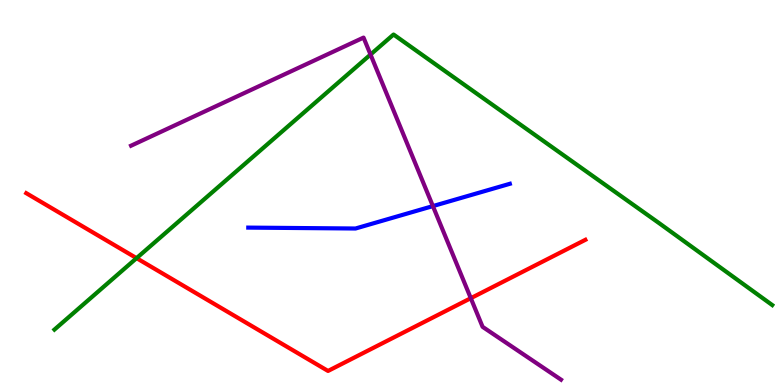[{'lines': ['blue', 'red'], 'intersections': []}, {'lines': ['green', 'red'], 'intersections': [{'x': 1.76, 'y': 3.29}]}, {'lines': ['purple', 'red'], 'intersections': [{'x': 6.07, 'y': 2.25}]}, {'lines': ['blue', 'green'], 'intersections': []}, {'lines': ['blue', 'purple'], 'intersections': [{'x': 5.59, 'y': 4.65}]}, {'lines': ['green', 'purple'], 'intersections': [{'x': 4.78, 'y': 8.58}]}]